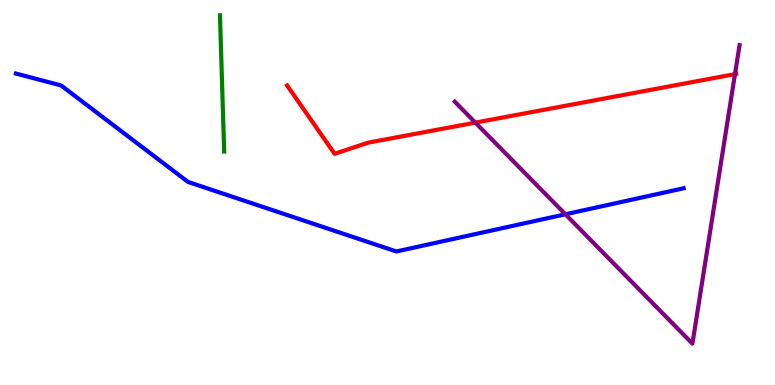[{'lines': ['blue', 'red'], 'intersections': []}, {'lines': ['green', 'red'], 'intersections': []}, {'lines': ['purple', 'red'], 'intersections': [{'x': 6.13, 'y': 6.81}, {'x': 9.48, 'y': 8.08}]}, {'lines': ['blue', 'green'], 'intersections': []}, {'lines': ['blue', 'purple'], 'intersections': [{'x': 7.3, 'y': 4.43}]}, {'lines': ['green', 'purple'], 'intersections': []}]